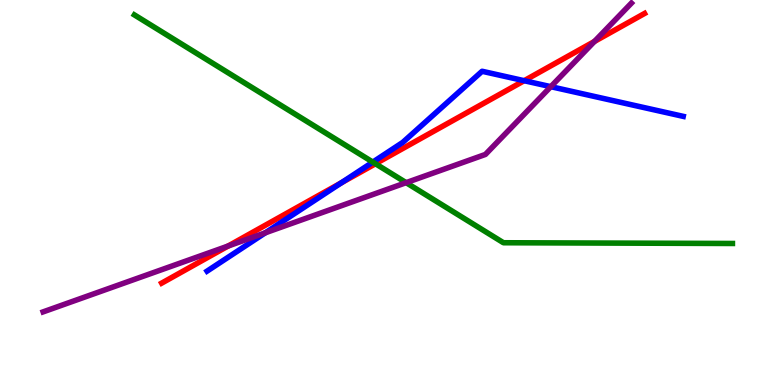[{'lines': ['blue', 'red'], 'intersections': [{'x': 4.4, 'y': 5.25}, {'x': 6.76, 'y': 7.9}]}, {'lines': ['green', 'red'], 'intersections': [{'x': 4.84, 'y': 5.75}]}, {'lines': ['purple', 'red'], 'intersections': [{'x': 2.94, 'y': 3.61}, {'x': 7.67, 'y': 8.92}]}, {'lines': ['blue', 'green'], 'intersections': [{'x': 4.81, 'y': 5.79}]}, {'lines': ['blue', 'purple'], 'intersections': [{'x': 3.42, 'y': 3.95}, {'x': 7.11, 'y': 7.75}]}, {'lines': ['green', 'purple'], 'intersections': [{'x': 5.24, 'y': 5.26}]}]